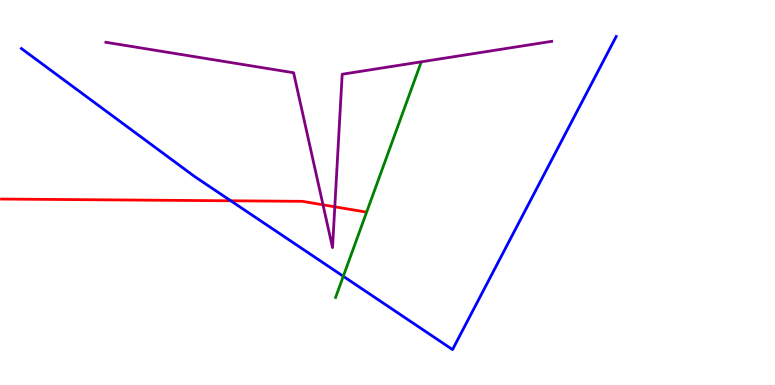[{'lines': ['blue', 'red'], 'intersections': [{'x': 2.98, 'y': 4.78}]}, {'lines': ['green', 'red'], 'intersections': []}, {'lines': ['purple', 'red'], 'intersections': [{'x': 4.17, 'y': 4.68}, {'x': 4.32, 'y': 4.63}]}, {'lines': ['blue', 'green'], 'intersections': [{'x': 4.43, 'y': 2.82}]}, {'lines': ['blue', 'purple'], 'intersections': []}, {'lines': ['green', 'purple'], 'intersections': []}]